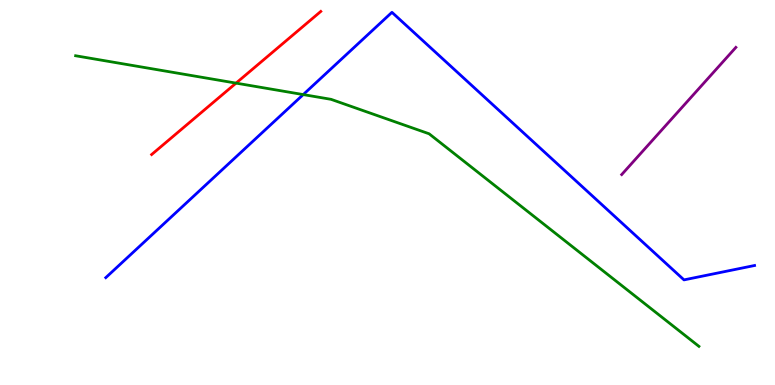[{'lines': ['blue', 'red'], 'intersections': []}, {'lines': ['green', 'red'], 'intersections': [{'x': 3.05, 'y': 7.84}]}, {'lines': ['purple', 'red'], 'intersections': []}, {'lines': ['blue', 'green'], 'intersections': [{'x': 3.91, 'y': 7.54}]}, {'lines': ['blue', 'purple'], 'intersections': []}, {'lines': ['green', 'purple'], 'intersections': []}]